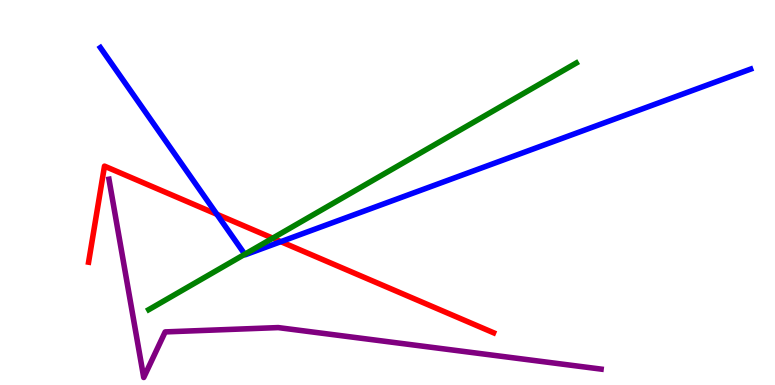[{'lines': ['blue', 'red'], 'intersections': [{'x': 2.8, 'y': 4.43}, {'x': 3.62, 'y': 3.72}]}, {'lines': ['green', 'red'], 'intersections': [{'x': 3.52, 'y': 3.81}]}, {'lines': ['purple', 'red'], 'intersections': []}, {'lines': ['blue', 'green'], 'intersections': [{'x': 3.16, 'y': 3.4}]}, {'lines': ['blue', 'purple'], 'intersections': []}, {'lines': ['green', 'purple'], 'intersections': []}]